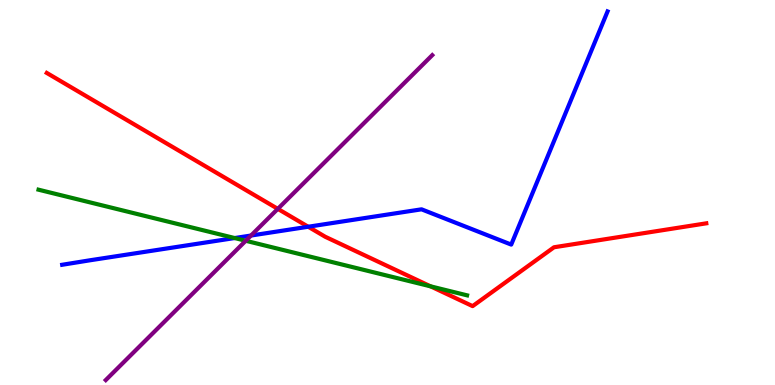[{'lines': ['blue', 'red'], 'intersections': [{'x': 3.98, 'y': 4.11}]}, {'lines': ['green', 'red'], 'intersections': [{'x': 5.56, 'y': 2.56}]}, {'lines': ['purple', 'red'], 'intersections': [{'x': 3.58, 'y': 4.58}]}, {'lines': ['blue', 'green'], 'intersections': [{'x': 3.03, 'y': 3.82}]}, {'lines': ['blue', 'purple'], 'intersections': [{'x': 3.24, 'y': 3.88}]}, {'lines': ['green', 'purple'], 'intersections': [{'x': 3.17, 'y': 3.75}]}]